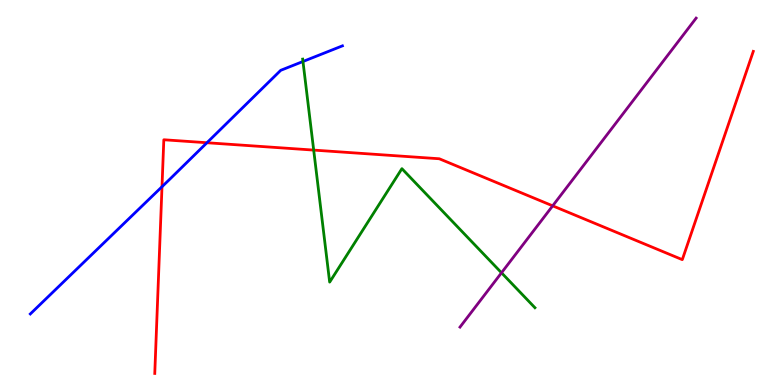[{'lines': ['blue', 'red'], 'intersections': [{'x': 2.09, 'y': 5.15}, {'x': 2.67, 'y': 6.29}]}, {'lines': ['green', 'red'], 'intersections': [{'x': 4.05, 'y': 6.1}]}, {'lines': ['purple', 'red'], 'intersections': [{'x': 7.13, 'y': 4.65}]}, {'lines': ['blue', 'green'], 'intersections': [{'x': 3.91, 'y': 8.4}]}, {'lines': ['blue', 'purple'], 'intersections': []}, {'lines': ['green', 'purple'], 'intersections': [{'x': 6.47, 'y': 2.91}]}]